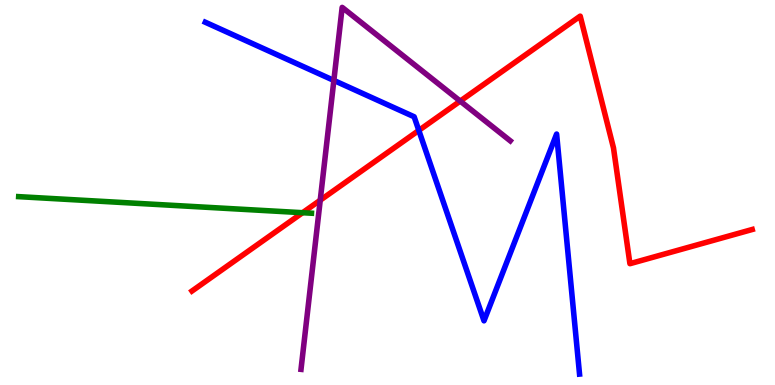[{'lines': ['blue', 'red'], 'intersections': [{'x': 5.4, 'y': 6.61}]}, {'lines': ['green', 'red'], 'intersections': [{'x': 3.9, 'y': 4.48}]}, {'lines': ['purple', 'red'], 'intersections': [{'x': 4.13, 'y': 4.8}, {'x': 5.94, 'y': 7.37}]}, {'lines': ['blue', 'green'], 'intersections': []}, {'lines': ['blue', 'purple'], 'intersections': [{'x': 4.31, 'y': 7.91}]}, {'lines': ['green', 'purple'], 'intersections': []}]